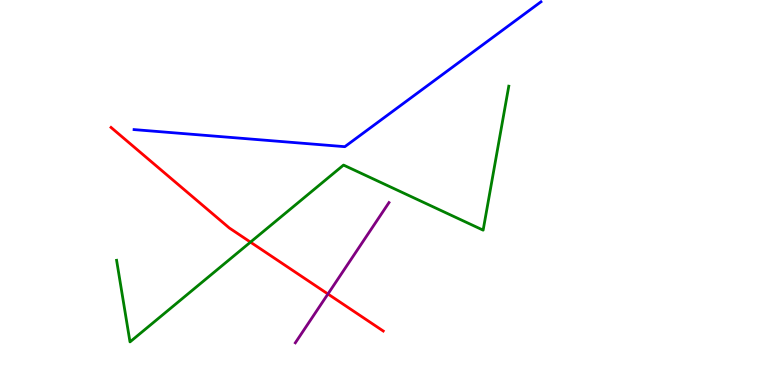[{'lines': ['blue', 'red'], 'intersections': []}, {'lines': ['green', 'red'], 'intersections': [{'x': 3.23, 'y': 3.71}]}, {'lines': ['purple', 'red'], 'intersections': [{'x': 4.23, 'y': 2.36}]}, {'lines': ['blue', 'green'], 'intersections': []}, {'lines': ['blue', 'purple'], 'intersections': []}, {'lines': ['green', 'purple'], 'intersections': []}]